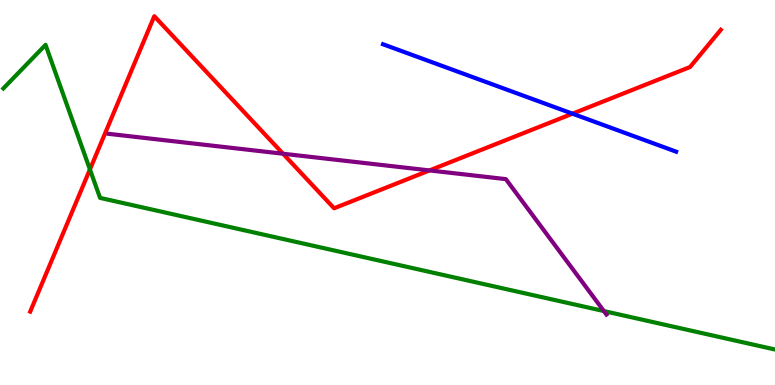[{'lines': ['blue', 'red'], 'intersections': [{'x': 7.39, 'y': 7.05}]}, {'lines': ['green', 'red'], 'intersections': [{'x': 1.16, 'y': 5.6}]}, {'lines': ['purple', 'red'], 'intersections': [{'x': 3.65, 'y': 6.01}, {'x': 5.54, 'y': 5.57}]}, {'lines': ['blue', 'green'], 'intersections': []}, {'lines': ['blue', 'purple'], 'intersections': []}, {'lines': ['green', 'purple'], 'intersections': [{'x': 7.79, 'y': 1.92}]}]